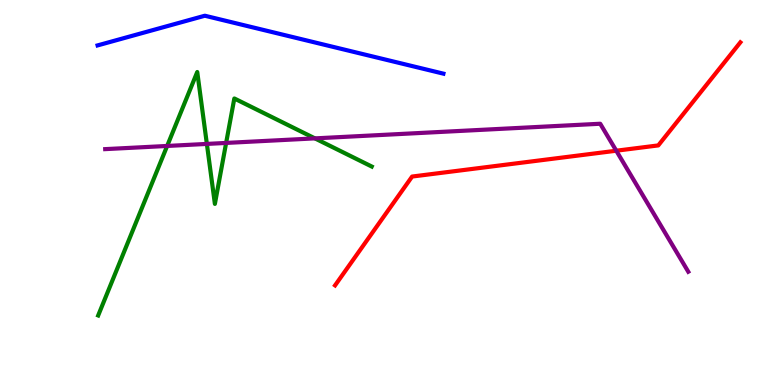[{'lines': ['blue', 'red'], 'intersections': []}, {'lines': ['green', 'red'], 'intersections': []}, {'lines': ['purple', 'red'], 'intersections': [{'x': 7.95, 'y': 6.09}]}, {'lines': ['blue', 'green'], 'intersections': []}, {'lines': ['blue', 'purple'], 'intersections': []}, {'lines': ['green', 'purple'], 'intersections': [{'x': 2.16, 'y': 6.21}, {'x': 2.67, 'y': 6.26}, {'x': 2.92, 'y': 6.29}, {'x': 4.06, 'y': 6.41}]}]